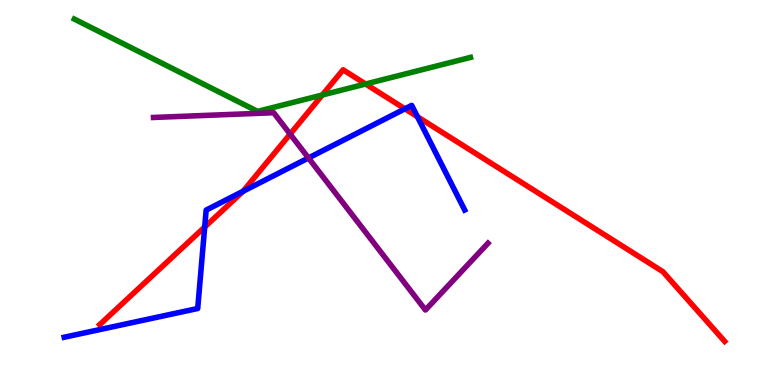[{'lines': ['blue', 'red'], 'intersections': [{'x': 2.64, 'y': 4.1}, {'x': 3.14, 'y': 5.03}, {'x': 5.22, 'y': 7.17}, {'x': 5.39, 'y': 6.97}]}, {'lines': ['green', 'red'], 'intersections': [{'x': 4.16, 'y': 7.53}, {'x': 4.72, 'y': 7.82}]}, {'lines': ['purple', 'red'], 'intersections': [{'x': 3.74, 'y': 6.52}]}, {'lines': ['blue', 'green'], 'intersections': []}, {'lines': ['blue', 'purple'], 'intersections': [{'x': 3.98, 'y': 5.9}]}, {'lines': ['green', 'purple'], 'intersections': []}]